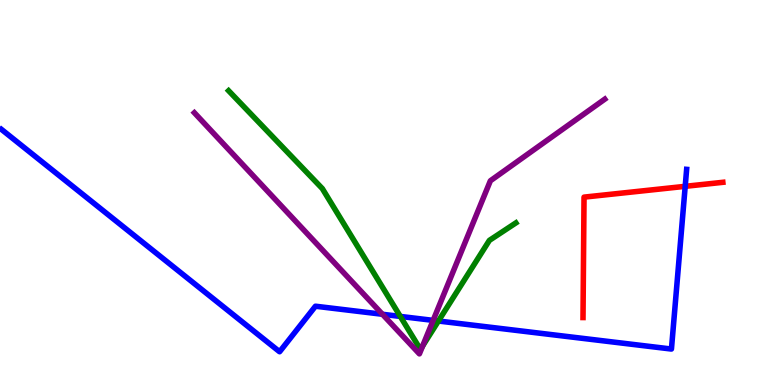[{'lines': ['blue', 'red'], 'intersections': [{'x': 8.84, 'y': 5.16}]}, {'lines': ['green', 'red'], 'intersections': []}, {'lines': ['purple', 'red'], 'intersections': []}, {'lines': ['blue', 'green'], 'intersections': [{'x': 5.17, 'y': 1.78}, {'x': 5.66, 'y': 1.66}]}, {'lines': ['blue', 'purple'], 'intersections': [{'x': 4.93, 'y': 1.84}, {'x': 5.59, 'y': 1.68}]}, {'lines': ['green', 'purple'], 'intersections': [{'x': 5.45, 'y': 1.01}]}]